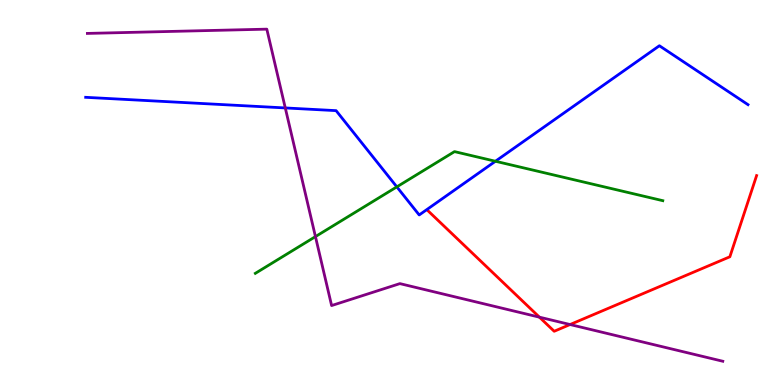[{'lines': ['blue', 'red'], 'intersections': []}, {'lines': ['green', 'red'], 'intersections': []}, {'lines': ['purple', 'red'], 'intersections': [{'x': 6.96, 'y': 1.76}, {'x': 7.36, 'y': 1.57}]}, {'lines': ['blue', 'green'], 'intersections': [{'x': 5.12, 'y': 5.15}, {'x': 6.39, 'y': 5.81}]}, {'lines': ['blue', 'purple'], 'intersections': [{'x': 3.68, 'y': 7.2}]}, {'lines': ['green', 'purple'], 'intersections': [{'x': 4.07, 'y': 3.85}]}]